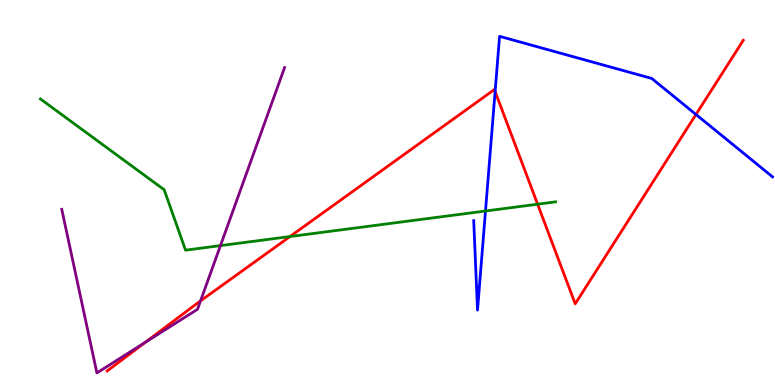[{'lines': ['blue', 'red'], 'intersections': [{'x': 6.39, 'y': 7.62}, {'x': 8.98, 'y': 7.03}]}, {'lines': ['green', 'red'], 'intersections': [{'x': 3.74, 'y': 3.86}, {'x': 6.94, 'y': 4.7}]}, {'lines': ['purple', 'red'], 'intersections': [{'x': 1.87, 'y': 1.11}, {'x': 2.59, 'y': 2.19}]}, {'lines': ['blue', 'green'], 'intersections': [{'x': 6.26, 'y': 4.52}]}, {'lines': ['blue', 'purple'], 'intersections': []}, {'lines': ['green', 'purple'], 'intersections': [{'x': 2.84, 'y': 3.62}]}]